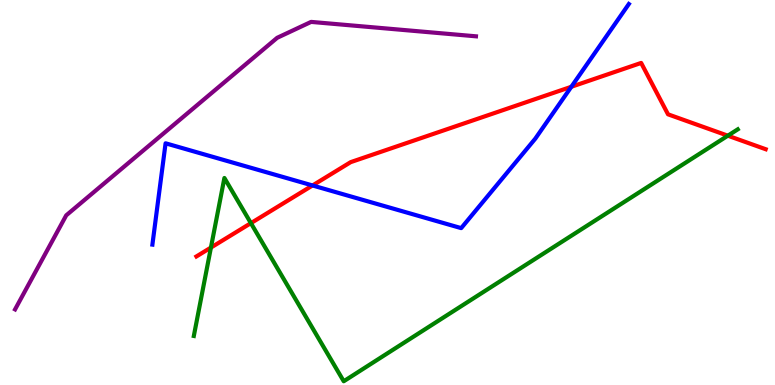[{'lines': ['blue', 'red'], 'intersections': [{'x': 4.03, 'y': 5.18}, {'x': 7.37, 'y': 7.75}]}, {'lines': ['green', 'red'], 'intersections': [{'x': 2.72, 'y': 3.57}, {'x': 3.24, 'y': 4.2}, {'x': 9.39, 'y': 6.48}]}, {'lines': ['purple', 'red'], 'intersections': []}, {'lines': ['blue', 'green'], 'intersections': []}, {'lines': ['blue', 'purple'], 'intersections': []}, {'lines': ['green', 'purple'], 'intersections': []}]